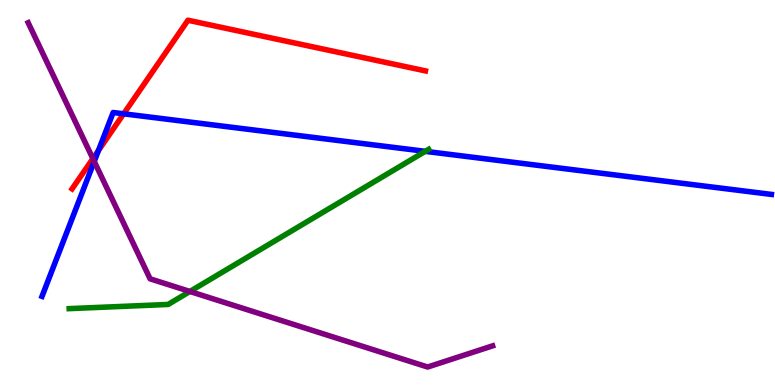[{'lines': ['blue', 'red'], 'intersections': [{'x': 1.27, 'y': 6.09}, {'x': 1.6, 'y': 7.04}]}, {'lines': ['green', 'red'], 'intersections': []}, {'lines': ['purple', 'red'], 'intersections': [{'x': 1.2, 'y': 5.88}]}, {'lines': ['blue', 'green'], 'intersections': [{'x': 5.49, 'y': 6.07}]}, {'lines': ['blue', 'purple'], 'intersections': [{'x': 1.22, 'y': 5.81}]}, {'lines': ['green', 'purple'], 'intersections': [{'x': 2.45, 'y': 2.43}]}]